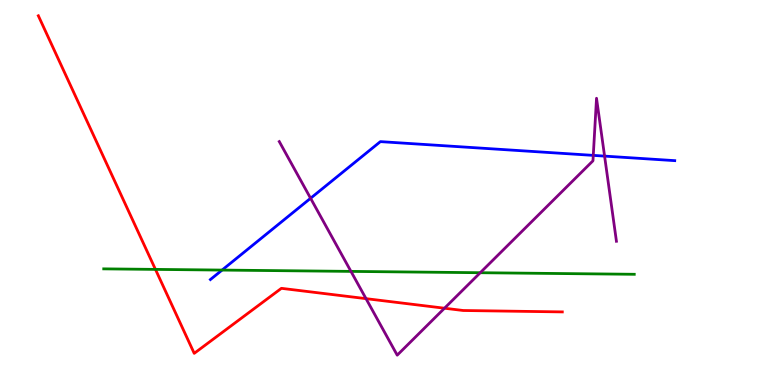[{'lines': ['blue', 'red'], 'intersections': []}, {'lines': ['green', 'red'], 'intersections': [{'x': 2.01, 'y': 3.0}]}, {'lines': ['purple', 'red'], 'intersections': [{'x': 4.72, 'y': 2.24}, {'x': 5.74, 'y': 1.99}]}, {'lines': ['blue', 'green'], 'intersections': [{'x': 2.87, 'y': 2.99}]}, {'lines': ['blue', 'purple'], 'intersections': [{'x': 4.01, 'y': 4.85}, {'x': 7.66, 'y': 5.96}, {'x': 7.8, 'y': 5.95}]}, {'lines': ['green', 'purple'], 'intersections': [{'x': 4.53, 'y': 2.95}, {'x': 6.2, 'y': 2.92}]}]